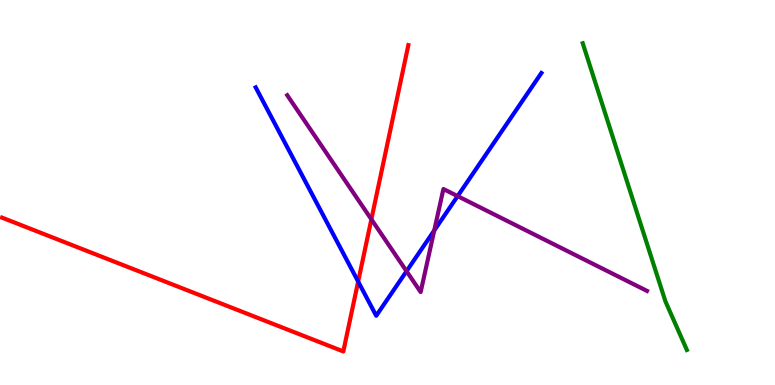[{'lines': ['blue', 'red'], 'intersections': [{'x': 4.62, 'y': 2.69}]}, {'lines': ['green', 'red'], 'intersections': []}, {'lines': ['purple', 'red'], 'intersections': [{'x': 4.79, 'y': 4.3}]}, {'lines': ['blue', 'green'], 'intersections': []}, {'lines': ['blue', 'purple'], 'intersections': [{'x': 5.25, 'y': 2.96}, {'x': 5.6, 'y': 4.01}, {'x': 5.9, 'y': 4.91}]}, {'lines': ['green', 'purple'], 'intersections': []}]